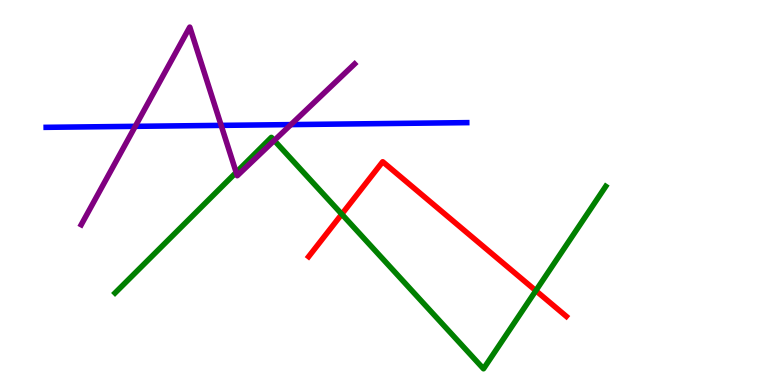[{'lines': ['blue', 'red'], 'intersections': []}, {'lines': ['green', 'red'], 'intersections': [{'x': 4.41, 'y': 4.44}, {'x': 6.91, 'y': 2.45}]}, {'lines': ['purple', 'red'], 'intersections': []}, {'lines': ['blue', 'green'], 'intersections': []}, {'lines': ['blue', 'purple'], 'intersections': [{'x': 1.75, 'y': 6.72}, {'x': 2.85, 'y': 6.74}, {'x': 3.75, 'y': 6.76}]}, {'lines': ['green', 'purple'], 'intersections': [{'x': 3.05, 'y': 5.52}, {'x': 3.54, 'y': 6.35}]}]